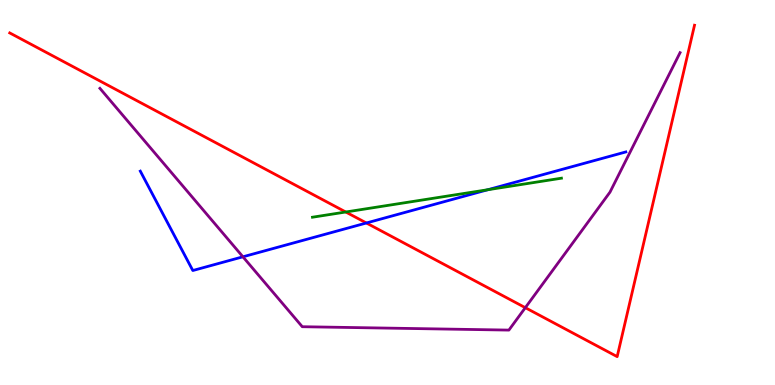[{'lines': ['blue', 'red'], 'intersections': [{'x': 4.73, 'y': 4.21}]}, {'lines': ['green', 'red'], 'intersections': [{'x': 4.46, 'y': 4.49}]}, {'lines': ['purple', 'red'], 'intersections': [{'x': 6.78, 'y': 2.01}]}, {'lines': ['blue', 'green'], 'intersections': [{'x': 6.29, 'y': 5.07}]}, {'lines': ['blue', 'purple'], 'intersections': [{'x': 3.13, 'y': 3.33}]}, {'lines': ['green', 'purple'], 'intersections': []}]